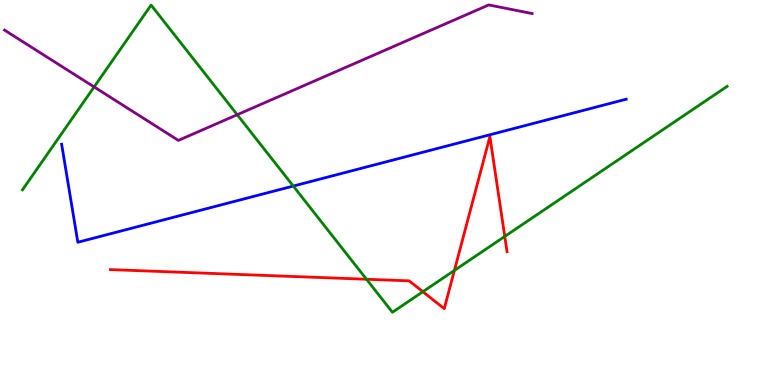[{'lines': ['blue', 'red'], 'intersections': []}, {'lines': ['green', 'red'], 'intersections': [{'x': 4.73, 'y': 2.75}, {'x': 5.46, 'y': 2.42}, {'x': 5.86, 'y': 2.98}, {'x': 6.51, 'y': 3.86}]}, {'lines': ['purple', 'red'], 'intersections': []}, {'lines': ['blue', 'green'], 'intersections': [{'x': 3.78, 'y': 5.17}]}, {'lines': ['blue', 'purple'], 'intersections': []}, {'lines': ['green', 'purple'], 'intersections': [{'x': 1.21, 'y': 7.74}, {'x': 3.06, 'y': 7.02}]}]